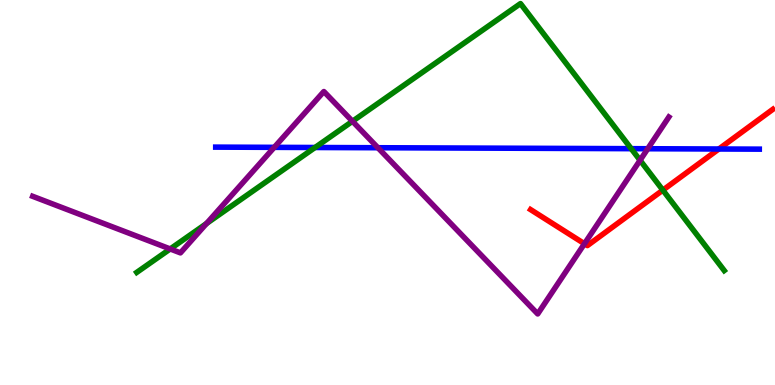[{'lines': ['blue', 'red'], 'intersections': [{'x': 9.28, 'y': 6.13}]}, {'lines': ['green', 'red'], 'intersections': [{'x': 8.55, 'y': 5.06}]}, {'lines': ['purple', 'red'], 'intersections': [{'x': 7.54, 'y': 3.67}]}, {'lines': ['blue', 'green'], 'intersections': [{'x': 4.07, 'y': 6.17}, {'x': 8.14, 'y': 6.14}]}, {'lines': ['blue', 'purple'], 'intersections': [{'x': 3.54, 'y': 6.17}, {'x': 4.88, 'y': 6.16}, {'x': 8.36, 'y': 6.14}]}, {'lines': ['green', 'purple'], 'intersections': [{'x': 2.2, 'y': 3.53}, {'x': 2.66, 'y': 4.19}, {'x': 4.55, 'y': 6.85}, {'x': 8.26, 'y': 5.84}]}]